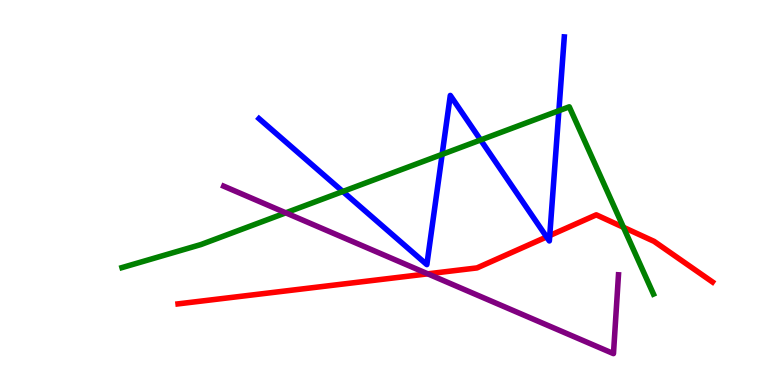[{'lines': ['blue', 'red'], 'intersections': [{'x': 7.05, 'y': 3.85}, {'x': 7.09, 'y': 3.88}]}, {'lines': ['green', 'red'], 'intersections': [{'x': 8.04, 'y': 4.1}]}, {'lines': ['purple', 'red'], 'intersections': [{'x': 5.52, 'y': 2.89}]}, {'lines': ['blue', 'green'], 'intersections': [{'x': 4.42, 'y': 5.03}, {'x': 5.7, 'y': 5.99}, {'x': 6.2, 'y': 6.36}, {'x': 7.21, 'y': 7.12}]}, {'lines': ['blue', 'purple'], 'intersections': []}, {'lines': ['green', 'purple'], 'intersections': [{'x': 3.69, 'y': 4.47}]}]